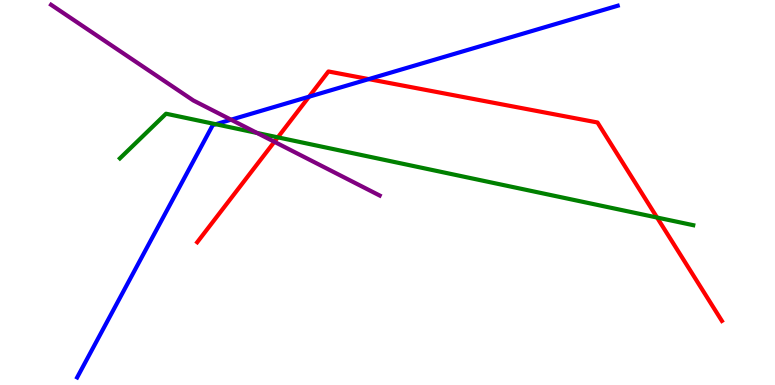[{'lines': ['blue', 'red'], 'intersections': [{'x': 3.99, 'y': 7.49}, {'x': 4.76, 'y': 7.95}]}, {'lines': ['green', 'red'], 'intersections': [{'x': 3.58, 'y': 6.43}, {'x': 8.48, 'y': 4.35}]}, {'lines': ['purple', 'red'], 'intersections': [{'x': 3.54, 'y': 6.32}]}, {'lines': ['blue', 'green'], 'intersections': [{'x': 2.78, 'y': 6.77}]}, {'lines': ['blue', 'purple'], 'intersections': [{'x': 2.98, 'y': 6.89}]}, {'lines': ['green', 'purple'], 'intersections': [{'x': 3.32, 'y': 6.55}]}]